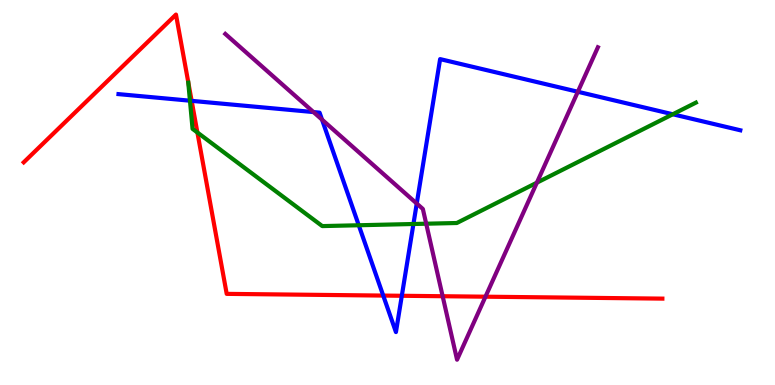[{'lines': ['blue', 'red'], 'intersections': [{'x': 2.47, 'y': 7.38}, {'x': 4.94, 'y': 2.32}, {'x': 5.18, 'y': 2.32}]}, {'lines': ['green', 'red'], 'intersections': [{'x': 2.55, 'y': 6.56}]}, {'lines': ['purple', 'red'], 'intersections': [{'x': 5.71, 'y': 2.31}, {'x': 6.26, 'y': 2.29}]}, {'lines': ['blue', 'green'], 'intersections': [{'x': 2.45, 'y': 7.38}, {'x': 4.63, 'y': 4.15}, {'x': 5.33, 'y': 4.18}, {'x': 8.68, 'y': 7.03}]}, {'lines': ['blue', 'purple'], 'intersections': [{'x': 4.05, 'y': 7.09}, {'x': 4.16, 'y': 6.89}, {'x': 5.38, 'y': 4.71}, {'x': 7.46, 'y': 7.62}]}, {'lines': ['green', 'purple'], 'intersections': [{'x': 5.5, 'y': 4.19}, {'x': 6.93, 'y': 5.25}]}]